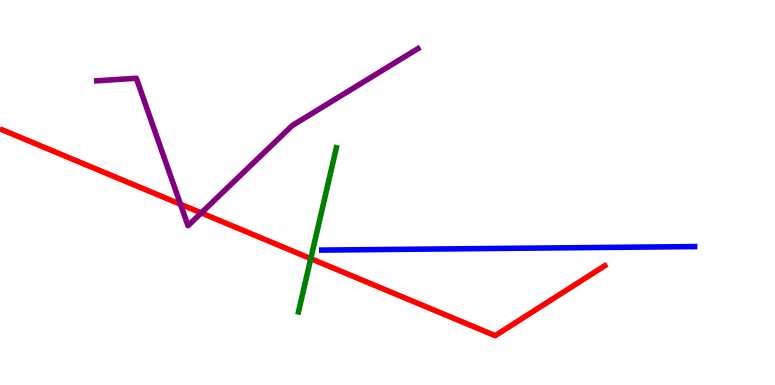[{'lines': ['blue', 'red'], 'intersections': []}, {'lines': ['green', 'red'], 'intersections': [{'x': 4.01, 'y': 3.28}]}, {'lines': ['purple', 'red'], 'intersections': [{'x': 2.33, 'y': 4.69}, {'x': 2.6, 'y': 4.47}]}, {'lines': ['blue', 'green'], 'intersections': []}, {'lines': ['blue', 'purple'], 'intersections': []}, {'lines': ['green', 'purple'], 'intersections': []}]